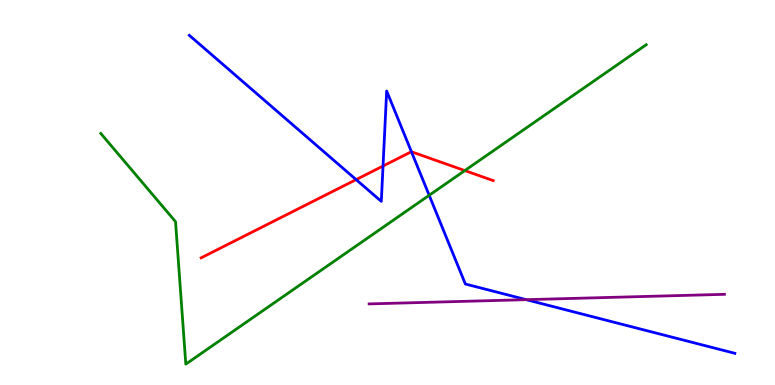[{'lines': ['blue', 'red'], 'intersections': [{'x': 4.6, 'y': 5.33}, {'x': 4.94, 'y': 5.69}, {'x': 5.31, 'y': 6.06}]}, {'lines': ['green', 'red'], 'intersections': [{'x': 6.0, 'y': 5.57}]}, {'lines': ['purple', 'red'], 'intersections': []}, {'lines': ['blue', 'green'], 'intersections': [{'x': 5.54, 'y': 4.93}]}, {'lines': ['blue', 'purple'], 'intersections': [{'x': 6.79, 'y': 2.22}]}, {'lines': ['green', 'purple'], 'intersections': []}]